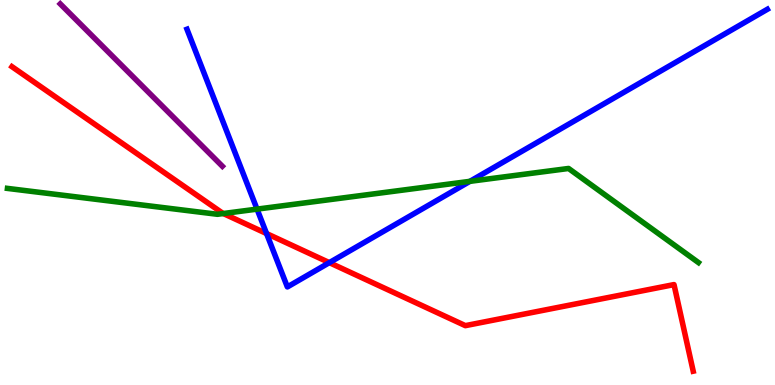[{'lines': ['blue', 'red'], 'intersections': [{'x': 3.44, 'y': 3.93}, {'x': 4.25, 'y': 3.18}]}, {'lines': ['green', 'red'], 'intersections': [{'x': 2.88, 'y': 4.45}]}, {'lines': ['purple', 'red'], 'intersections': []}, {'lines': ['blue', 'green'], 'intersections': [{'x': 3.32, 'y': 4.57}, {'x': 6.06, 'y': 5.29}]}, {'lines': ['blue', 'purple'], 'intersections': []}, {'lines': ['green', 'purple'], 'intersections': []}]